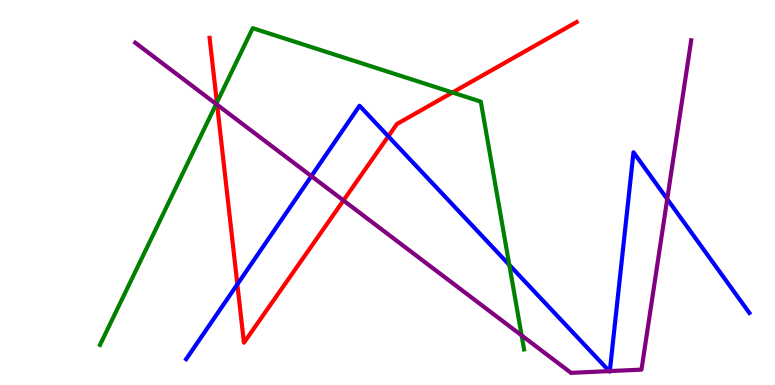[{'lines': ['blue', 'red'], 'intersections': [{'x': 3.06, 'y': 2.62}, {'x': 5.01, 'y': 6.46}]}, {'lines': ['green', 'red'], 'intersections': [{'x': 2.8, 'y': 7.34}, {'x': 5.84, 'y': 7.6}]}, {'lines': ['purple', 'red'], 'intersections': [{'x': 2.8, 'y': 7.28}, {'x': 4.43, 'y': 4.79}]}, {'lines': ['blue', 'green'], 'intersections': [{'x': 6.57, 'y': 3.12}]}, {'lines': ['blue', 'purple'], 'intersections': [{'x': 4.02, 'y': 5.42}, {'x': 7.86, 'y': 0.361}, {'x': 7.87, 'y': 0.362}, {'x': 8.61, 'y': 4.83}]}, {'lines': ['green', 'purple'], 'intersections': [{'x': 2.79, 'y': 7.3}, {'x': 6.73, 'y': 1.29}]}]